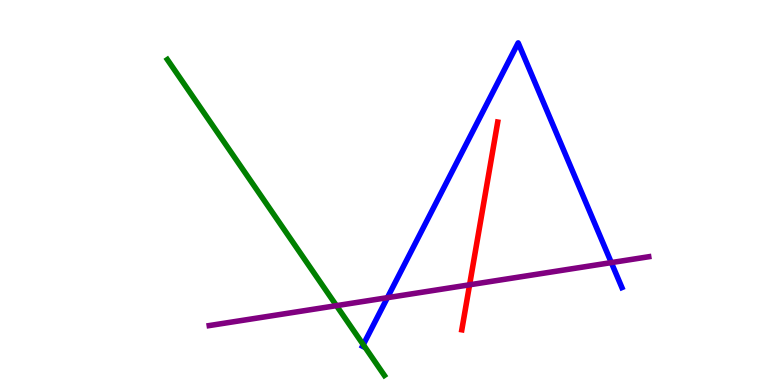[{'lines': ['blue', 'red'], 'intersections': []}, {'lines': ['green', 'red'], 'intersections': []}, {'lines': ['purple', 'red'], 'intersections': [{'x': 6.06, 'y': 2.6}]}, {'lines': ['blue', 'green'], 'intersections': [{'x': 4.69, 'y': 1.05}]}, {'lines': ['blue', 'purple'], 'intersections': [{'x': 5.0, 'y': 2.27}, {'x': 7.89, 'y': 3.18}]}, {'lines': ['green', 'purple'], 'intersections': [{'x': 4.34, 'y': 2.06}]}]